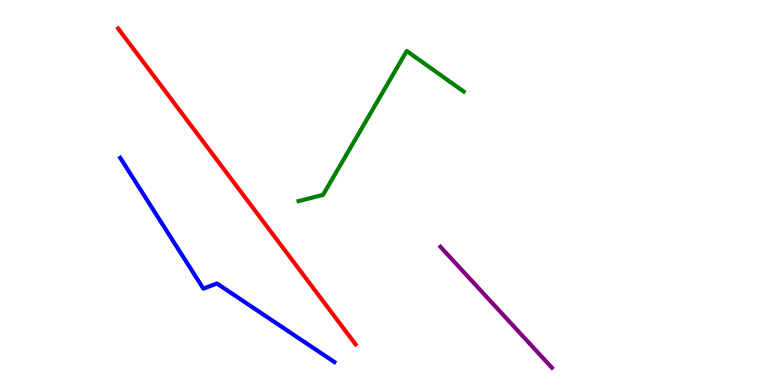[{'lines': ['blue', 'red'], 'intersections': []}, {'lines': ['green', 'red'], 'intersections': []}, {'lines': ['purple', 'red'], 'intersections': []}, {'lines': ['blue', 'green'], 'intersections': []}, {'lines': ['blue', 'purple'], 'intersections': []}, {'lines': ['green', 'purple'], 'intersections': []}]